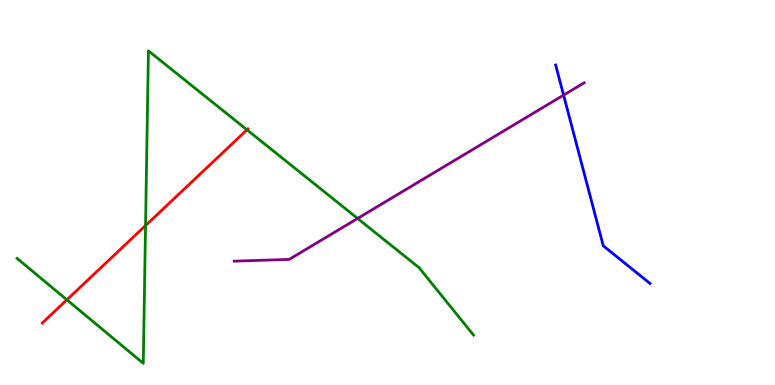[{'lines': ['blue', 'red'], 'intersections': []}, {'lines': ['green', 'red'], 'intersections': [{'x': 0.863, 'y': 2.21}, {'x': 1.88, 'y': 4.14}, {'x': 3.19, 'y': 6.63}]}, {'lines': ['purple', 'red'], 'intersections': []}, {'lines': ['blue', 'green'], 'intersections': []}, {'lines': ['blue', 'purple'], 'intersections': [{'x': 7.27, 'y': 7.53}]}, {'lines': ['green', 'purple'], 'intersections': [{'x': 4.61, 'y': 4.33}]}]